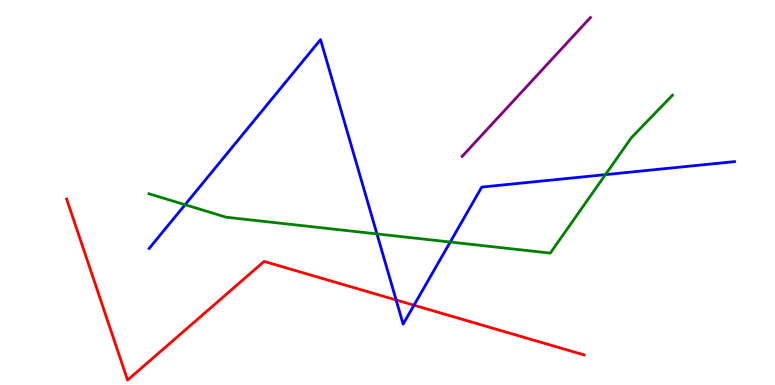[{'lines': ['blue', 'red'], 'intersections': [{'x': 5.11, 'y': 2.21}, {'x': 5.34, 'y': 2.07}]}, {'lines': ['green', 'red'], 'intersections': []}, {'lines': ['purple', 'red'], 'intersections': []}, {'lines': ['blue', 'green'], 'intersections': [{'x': 2.39, 'y': 4.68}, {'x': 4.86, 'y': 3.92}, {'x': 5.81, 'y': 3.71}, {'x': 7.81, 'y': 5.46}]}, {'lines': ['blue', 'purple'], 'intersections': []}, {'lines': ['green', 'purple'], 'intersections': []}]